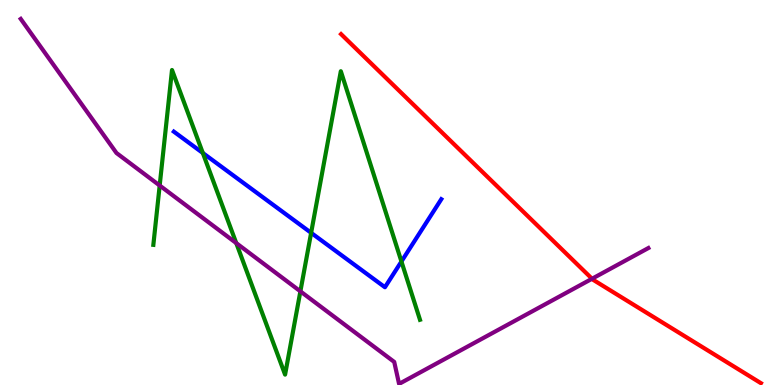[{'lines': ['blue', 'red'], 'intersections': []}, {'lines': ['green', 'red'], 'intersections': []}, {'lines': ['purple', 'red'], 'intersections': [{'x': 7.64, 'y': 2.76}]}, {'lines': ['blue', 'green'], 'intersections': [{'x': 2.62, 'y': 6.03}, {'x': 4.01, 'y': 3.95}, {'x': 5.18, 'y': 3.21}]}, {'lines': ['blue', 'purple'], 'intersections': []}, {'lines': ['green', 'purple'], 'intersections': [{'x': 2.06, 'y': 5.18}, {'x': 3.05, 'y': 3.69}, {'x': 3.88, 'y': 2.43}]}]